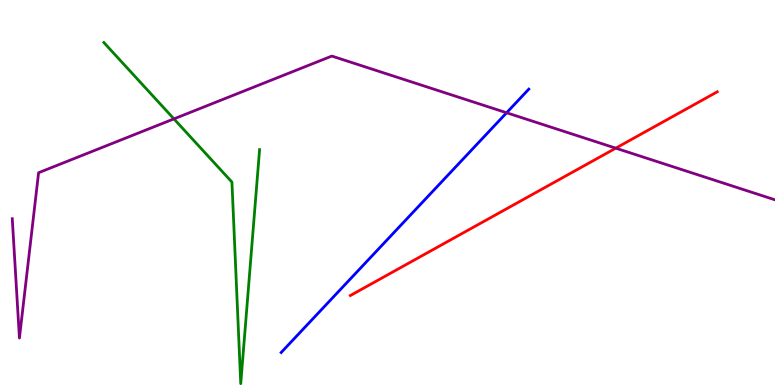[{'lines': ['blue', 'red'], 'intersections': []}, {'lines': ['green', 'red'], 'intersections': []}, {'lines': ['purple', 'red'], 'intersections': [{'x': 7.95, 'y': 6.15}]}, {'lines': ['blue', 'green'], 'intersections': []}, {'lines': ['blue', 'purple'], 'intersections': [{'x': 6.54, 'y': 7.07}]}, {'lines': ['green', 'purple'], 'intersections': [{'x': 2.24, 'y': 6.91}]}]